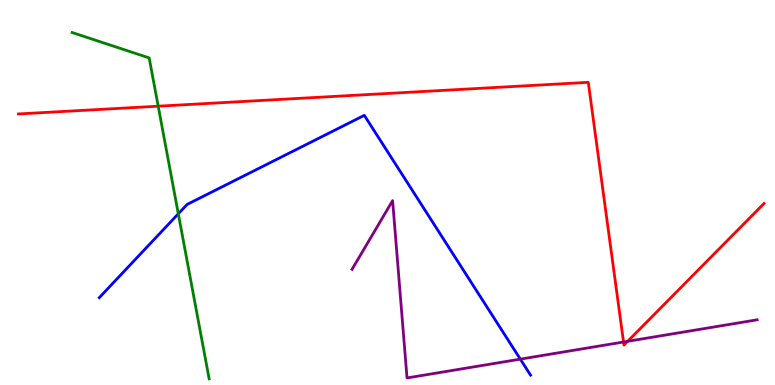[{'lines': ['blue', 'red'], 'intersections': []}, {'lines': ['green', 'red'], 'intersections': [{'x': 2.04, 'y': 7.24}]}, {'lines': ['purple', 'red'], 'intersections': [{'x': 8.05, 'y': 1.12}, {'x': 8.1, 'y': 1.13}]}, {'lines': ['blue', 'green'], 'intersections': [{'x': 2.3, 'y': 4.45}]}, {'lines': ['blue', 'purple'], 'intersections': [{'x': 6.71, 'y': 0.672}]}, {'lines': ['green', 'purple'], 'intersections': []}]